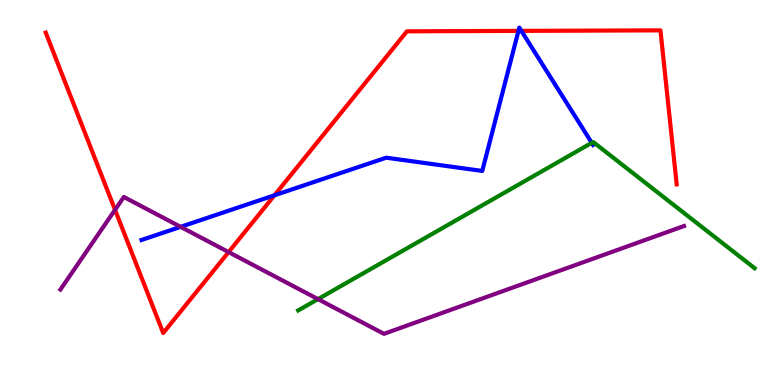[{'lines': ['blue', 'red'], 'intersections': [{'x': 3.54, 'y': 4.93}, {'x': 6.69, 'y': 9.2}, {'x': 6.73, 'y': 9.2}]}, {'lines': ['green', 'red'], 'intersections': []}, {'lines': ['purple', 'red'], 'intersections': [{'x': 1.48, 'y': 4.55}, {'x': 2.95, 'y': 3.45}]}, {'lines': ['blue', 'green'], 'intersections': [{'x': 7.64, 'y': 6.29}]}, {'lines': ['blue', 'purple'], 'intersections': [{'x': 2.33, 'y': 4.11}]}, {'lines': ['green', 'purple'], 'intersections': [{'x': 4.1, 'y': 2.23}]}]